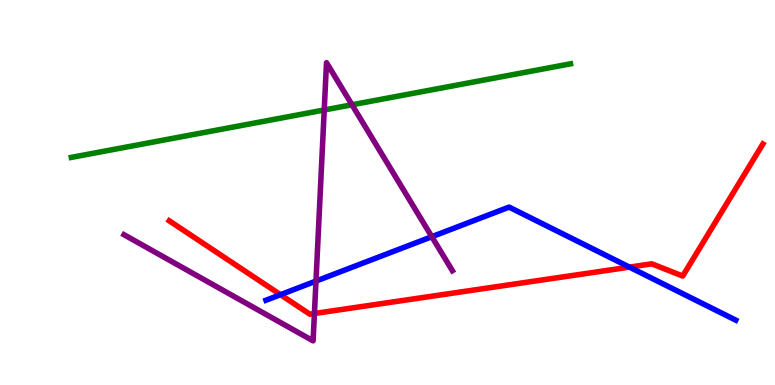[{'lines': ['blue', 'red'], 'intersections': [{'x': 3.62, 'y': 2.35}, {'x': 8.12, 'y': 3.06}]}, {'lines': ['green', 'red'], 'intersections': []}, {'lines': ['purple', 'red'], 'intersections': [{'x': 4.06, 'y': 1.86}]}, {'lines': ['blue', 'green'], 'intersections': []}, {'lines': ['blue', 'purple'], 'intersections': [{'x': 4.08, 'y': 2.7}, {'x': 5.57, 'y': 3.85}]}, {'lines': ['green', 'purple'], 'intersections': [{'x': 4.18, 'y': 7.14}, {'x': 4.54, 'y': 7.28}]}]